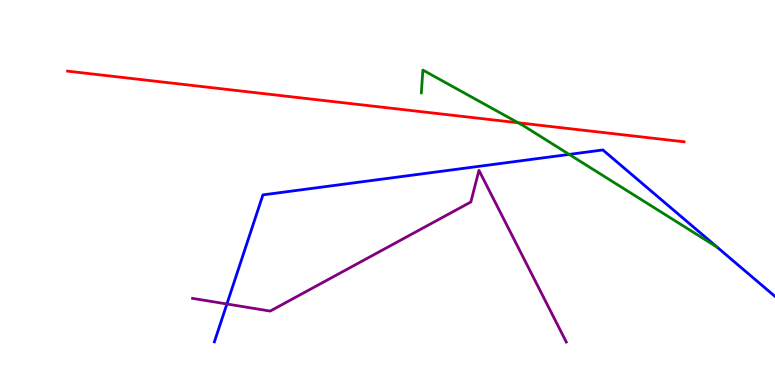[{'lines': ['blue', 'red'], 'intersections': []}, {'lines': ['green', 'red'], 'intersections': [{'x': 6.69, 'y': 6.81}]}, {'lines': ['purple', 'red'], 'intersections': []}, {'lines': ['blue', 'green'], 'intersections': [{'x': 7.34, 'y': 5.99}]}, {'lines': ['blue', 'purple'], 'intersections': [{'x': 2.93, 'y': 2.1}]}, {'lines': ['green', 'purple'], 'intersections': []}]